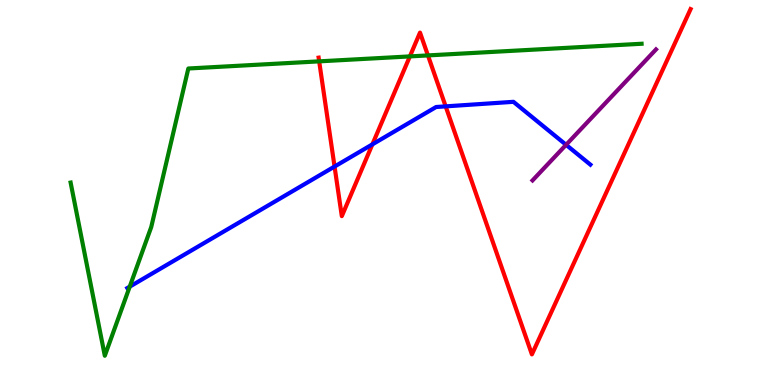[{'lines': ['blue', 'red'], 'intersections': [{'x': 4.32, 'y': 5.67}, {'x': 4.81, 'y': 6.25}, {'x': 5.75, 'y': 7.24}]}, {'lines': ['green', 'red'], 'intersections': [{'x': 4.12, 'y': 8.41}, {'x': 5.29, 'y': 8.53}, {'x': 5.52, 'y': 8.56}]}, {'lines': ['purple', 'red'], 'intersections': []}, {'lines': ['blue', 'green'], 'intersections': [{'x': 1.67, 'y': 2.55}]}, {'lines': ['blue', 'purple'], 'intersections': [{'x': 7.3, 'y': 6.24}]}, {'lines': ['green', 'purple'], 'intersections': []}]